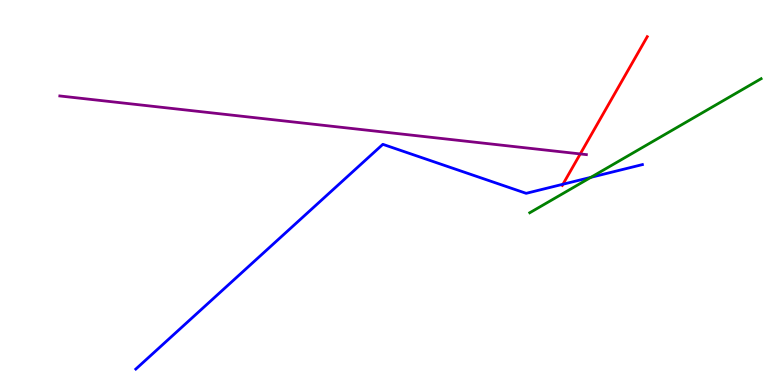[{'lines': ['blue', 'red'], 'intersections': [{'x': 7.26, 'y': 5.21}]}, {'lines': ['green', 'red'], 'intersections': []}, {'lines': ['purple', 'red'], 'intersections': [{'x': 7.49, 'y': 6.0}]}, {'lines': ['blue', 'green'], 'intersections': [{'x': 7.62, 'y': 5.39}]}, {'lines': ['blue', 'purple'], 'intersections': []}, {'lines': ['green', 'purple'], 'intersections': []}]